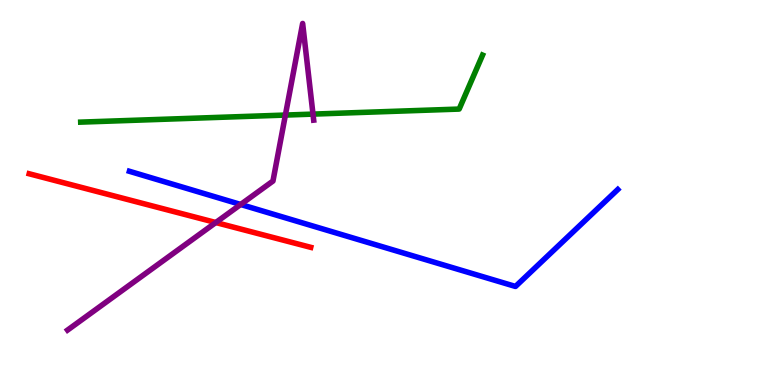[{'lines': ['blue', 'red'], 'intersections': []}, {'lines': ['green', 'red'], 'intersections': []}, {'lines': ['purple', 'red'], 'intersections': [{'x': 2.78, 'y': 4.22}]}, {'lines': ['blue', 'green'], 'intersections': []}, {'lines': ['blue', 'purple'], 'intersections': [{'x': 3.11, 'y': 4.69}]}, {'lines': ['green', 'purple'], 'intersections': [{'x': 3.68, 'y': 7.01}, {'x': 4.04, 'y': 7.04}]}]